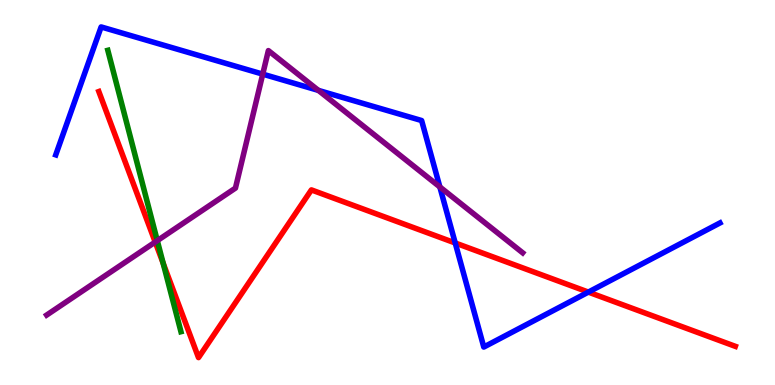[{'lines': ['blue', 'red'], 'intersections': [{'x': 5.87, 'y': 3.69}, {'x': 7.59, 'y': 2.41}]}, {'lines': ['green', 'red'], 'intersections': [{'x': 2.11, 'y': 3.16}]}, {'lines': ['purple', 'red'], 'intersections': [{'x': 2.0, 'y': 3.71}]}, {'lines': ['blue', 'green'], 'intersections': []}, {'lines': ['blue', 'purple'], 'intersections': [{'x': 3.39, 'y': 8.07}, {'x': 4.11, 'y': 7.65}, {'x': 5.68, 'y': 5.14}]}, {'lines': ['green', 'purple'], 'intersections': [{'x': 2.03, 'y': 3.75}]}]